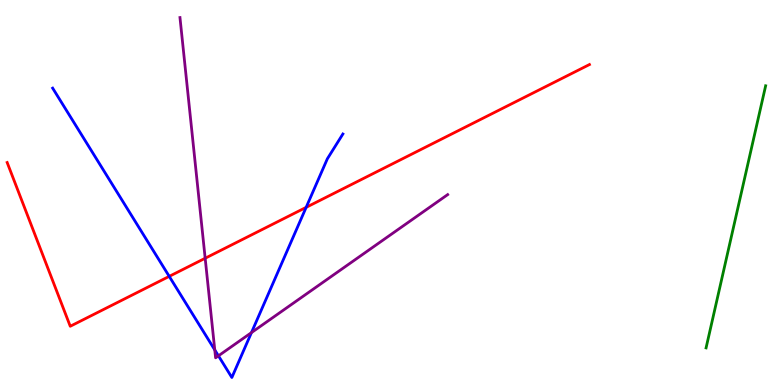[{'lines': ['blue', 'red'], 'intersections': [{'x': 2.18, 'y': 2.82}, {'x': 3.95, 'y': 4.61}]}, {'lines': ['green', 'red'], 'intersections': []}, {'lines': ['purple', 'red'], 'intersections': [{'x': 2.65, 'y': 3.29}]}, {'lines': ['blue', 'green'], 'intersections': []}, {'lines': ['blue', 'purple'], 'intersections': [{'x': 2.77, 'y': 0.912}, {'x': 2.82, 'y': 0.758}, {'x': 3.24, 'y': 1.36}]}, {'lines': ['green', 'purple'], 'intersections': []}]